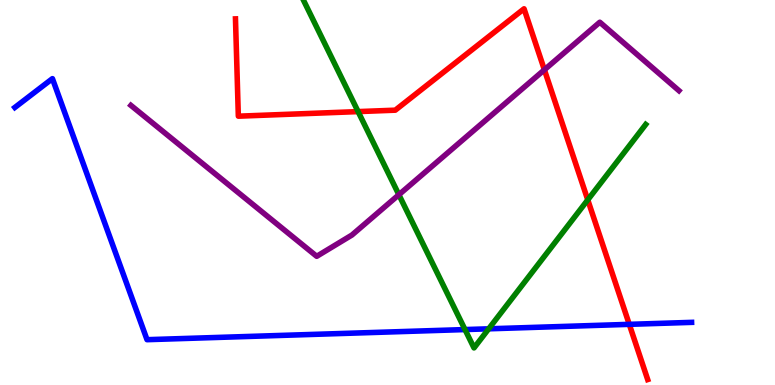[{'lines': ['blue', 'red'], 'intersections': [{'x': 8.12, 'y': 1.58}]}, {'lines': ['green', 'red'], 'intersections': [{'x': 4.62, 'y': 7.1}, {'x': 7.58, 'y': 4.81}]}, {'lines': ['purple', 'red'], 'intersections': [{'x': 7.02, 'y': 8.19}]}, {'lines': ['blue', 'green'], 'intersections': [{'x': 6.0, 'y': 1.44}, {'x': 6.31, 'y': 1.46}]}, {'lines': ['blue', 'purple'], 'intersections': []}, {'lines': ['green', 'purple'], 'intersections': [{'x': 5.15, 'y': 4.94}]}]